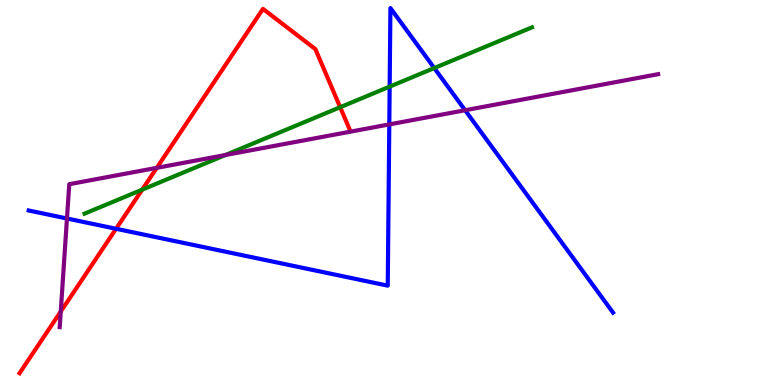[{'lines': ['blue', 'red'], 'intersections': [{'x': 1.5, 'y': 4.06}]}, {'lines': ['green', 'red'], 'intersections': [{'x': 1.83, 'y': 5.07}, {'x': 4.39, 'y': 7.21}]}, {'lines': ['purple', 'red'], 'intersections': [{'x': 0.784, 'y': 1.91}, {'x': 2.02, 'y': 5.64}]}, {'lines': ['blue', 'green'], 'intersections': [{'x': 5.03, 'y': 7.75}, {'x': 5.6, 'y': 8.23}]}, {'lines': ['blue', 'purple'], 'intersections': [{'x': 0.864, 'y': 4.32}, {'x': 5.02, 'y': 6.77}, {'x': 6.0, 'y': 7.14}]}, {'lines': ['green', 'purple'], 'intersections': [{'x': 2.91, 'y': 5.97}]}]